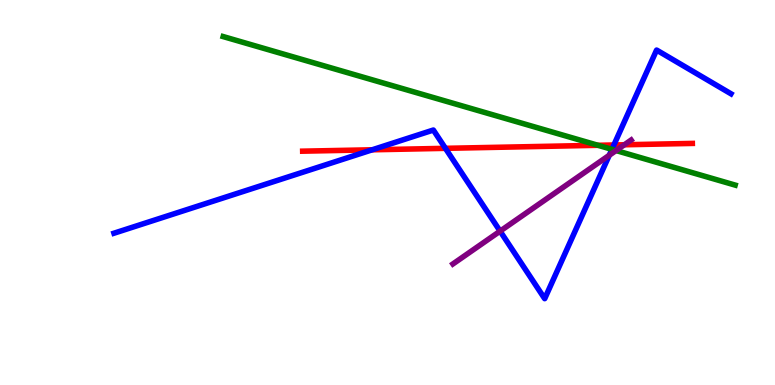[{'lines': ['blue', 'red'], 'intersections': [{'x': 4.8, 'y': 6.11}, {'x': 5.75, 'y': 6.15}, {'x': 7.92, 'y': 6.23}]}, {'lines': ['green', 'red'], 'intersections': [{'x': 7.72, 'y': 6.23}]}, {'lines': ['purple', 'red'], 'intersections': [{'x': 8.06, 'y': 6.24}]}, {'lines': ['blue', 'green'], 'intersections': [{'x': 7.9, 'y': 6.12}]}, {'lines': ['blue', 'purple'], 'intersections': [{'x': 6.45, 'y': 4.0}, {'x': 7.86, 'y': 5.97}]}, {'lines': ['green', 'purple'], 'intersections': [{'x': 7.95, 'y': 6.09}]}]